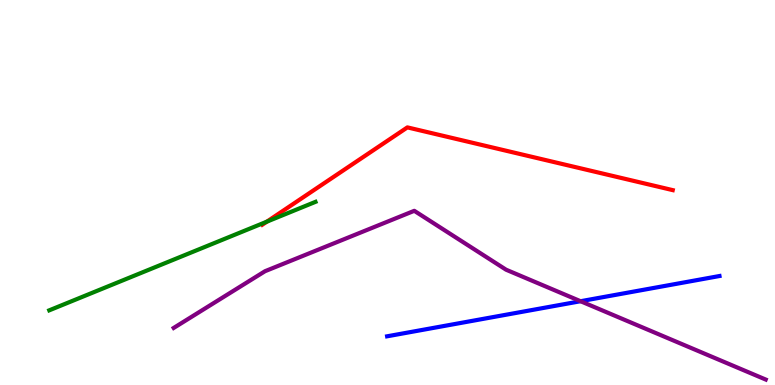[{'lines': ['blue', 'red'], 'intersections': []}, {'lines': ['green', 'red'], 'intersections': [{'x': 3.44, 'y': 4.24}]}, {'lines': ['purple', 'red'], 'intersections': []}, {'lines': ['blue', 'green'], 'intersections': []}, {'lines': ['blue', 'purple'], 'intersections': [{'x': 7.49, 'y': 2.18}]}, {'lines': ['green', 'purple'], 'intersections': []}]